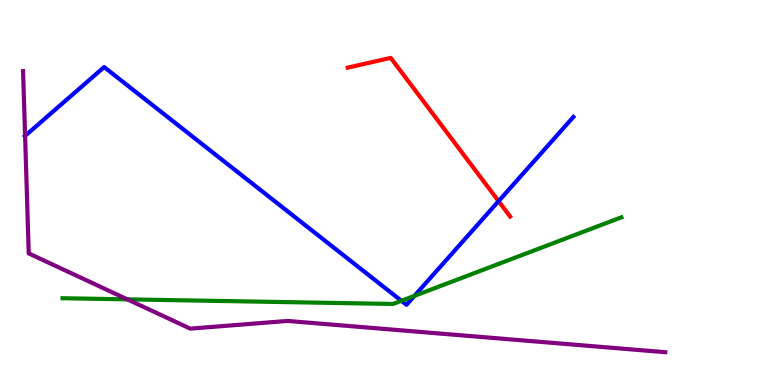[{'lines': ['blue', 'red'], 'intersections': [{'x': 6.43, 'y': 4.78}]}, {'lines': ['green', 'red'], 'intersections': []}, {'lines': ['purple', 'red'], 'intersections': []}, {'lines': ['blue', 'green'], 'intersections': [{'x': 5.18, 'y': 2.19}, {'x': 5.35, 'y': 2.32}]}, {'lines': ['blue', 'purple'], 'intersections': [{'x': 0.324, 'y': 6.47}]}, {'lines': ['green', 'purple'], 'intersections': [{'x': 1.64, 'y': 2.22}]}]